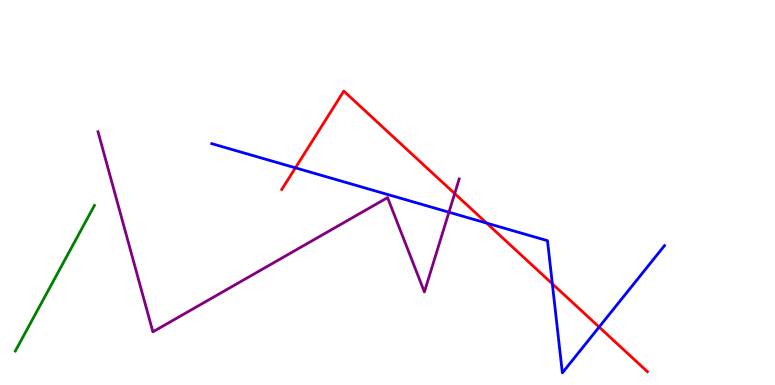[{'lines': ['blue', 'red'], 'intersections': [{'x': 3.81, 'y': 5.64}, {'x': 6.28, 'y': 4.21}, {'x': 7.13, 'y': 2.63}, {'x': 7.73, 'y': 1.51}]}, {'lines': ['green', 'red'], 'intersections': []}, {'lines': ['purple', 'red'], 'intersections': [{'x': 5.87, 'y': 4.97}]}, {'lines': ['blue', 'green'], 'intersections': []}, {'lines': ['blue', 'purple'], 'intersections': [{'x': 5.79, 'y': 4.49}]}, {'lines': ['green', 'purple'], 'intersections': []}]